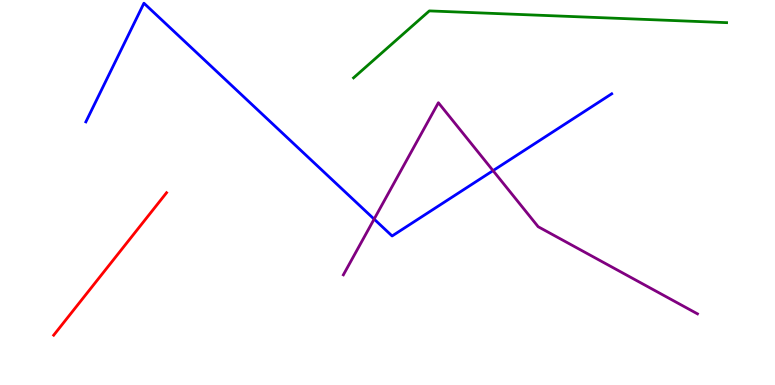[{'lines': ['blue', 'red'], 'intersections': []}, {'lines': ['green', 'red'], 'intersections': []}, {'lines': ['purple', 'red'], 'intersections': []}, {'lines': ['blue', 'green'], 'intersections': []}, {'lines': ['blue', 'purple'], 'intersections': [{'x': 4.83, 'y': 4.31}, {'x': 6.36, 'y': 5.57}]}, {'lines': ['green', 'purple'], 'intersections': []}]